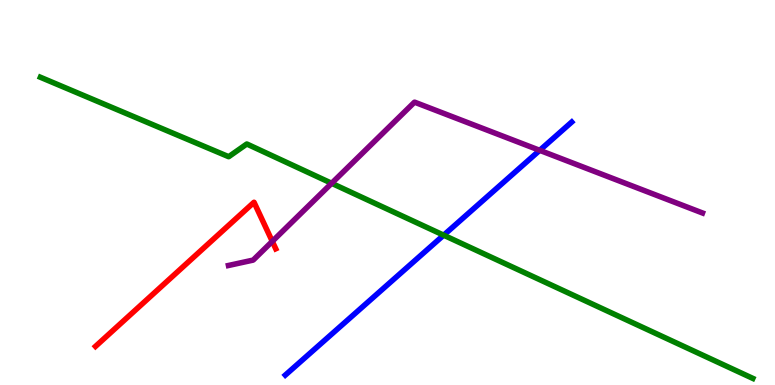[{'lines': ['blue', 'red'], 'intersections': []}, {'lines': ['green', 'red'], 'intersections': []}, {'lines': ['purple', 'red'], 'intersections': [{'x': 3.51, 'y': 3.73}]}, {'lines': ['blue', 'green'], 'intersections': [{'x': 5.72, 'y': 3.89}]}, {'lines': ['blue', 'purple'], 'intersections': [{'x': 6.96, 'y': 6.1}]}, {'lines': ['green', 'purple'], 'intersections': [{'x': 4.28, 'y': 5.24}]}]